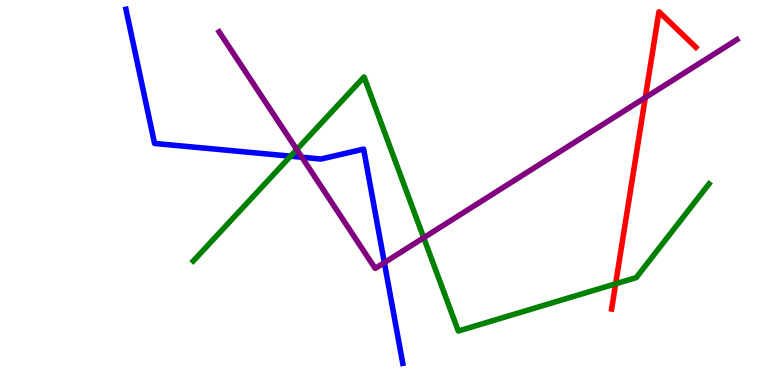[{'lines': ['blue', 'red'], 'intersections': []}, {'lines': ['green', 'red'], 'intersections': [{'x': 7.94, 'y': 2.63}]}, {'lines': ['purple', 'red'], 'intersections': [{'x': 8.33, 'y': 7.46}]}, {'lines': ['blue', 'green'], 'intersections': [{'x': 3.75, 'y': 5.94}]}, {'lines': ['blue', 'purple'], 'intersections': [{'x': 3.9, 'y': 5.92}, {'x': 4.96, 'y': 3.18}]}, {'lines': ['green', 'purple'], 'intersections': [{'x': 3.83, 'y': 6.12}, {'x': 5.47, 'y': 3.83}]}]